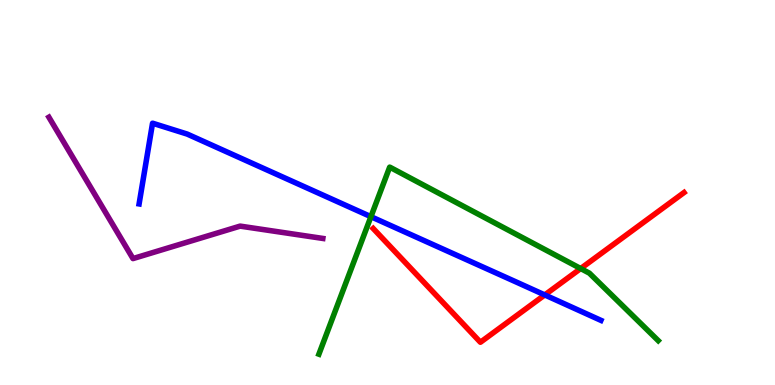[{'lines': ['blue', 'red'], 'intersections': [{'x': 7.03, 'y': 2.34}]}, {'lines': ['green', 'red'], 'intersections': [{'x': 7.49, 'y': 3.03}]}, {'lines': ['purple', 'red'], 'intersections': []}, {'lines': ['blue', 'green'], 'intersections': [{'x': 4.79, 'y': 4.37}]}, {'lines': ['blue', 'purple'], 'intersections': []}, {'lines': ['green', 'purple'], 'intersections': []}]